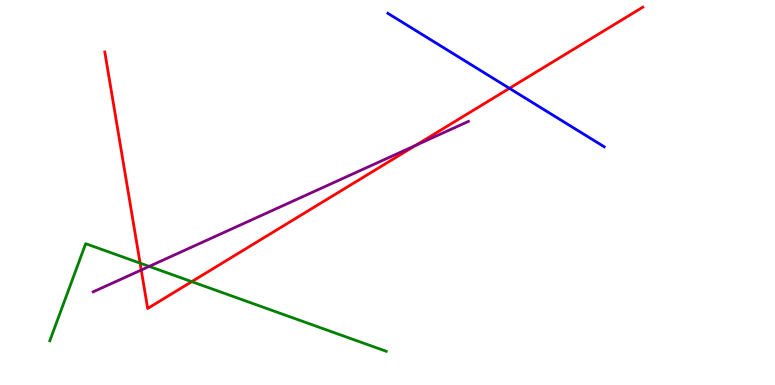[{'lines': ['blue', 'red'], 'intersections': [{'x': 6.57, 'y': 7.71}]}, {'lines': ['green', 'red'], 'intersections': [{'x': 1.81, 'y': 3.16}, {'x': 2.47, 'y': 2.68}]}, {'lines': ['purple', 'red'], 'intersections': [{'x': 1.82, 'y': 2.99}, {'x': 5.36, 'y': 6.23}]}, {'lines': ['blue', 'green'], 'intersections': []}, {'lines': ['blue', 'purple'], 'intersections': []}, {'lines': ['green', 'purple'], 'intersections': [{'x': 1.93, 'y': 3.08}]}]